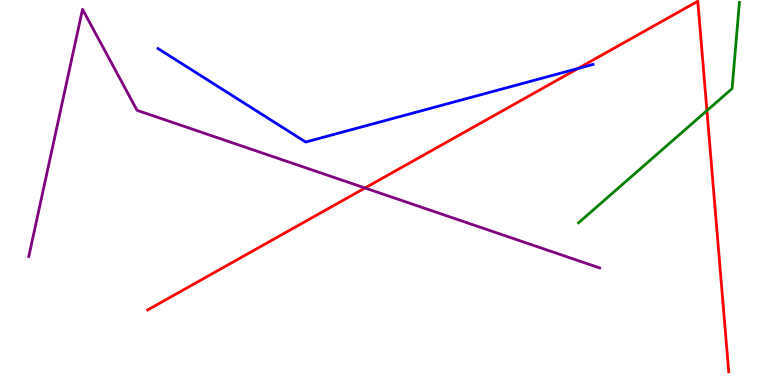[{'lines': ['blue', 'red'], 'intersections': [{'x': 7.46, 'y': 8.22}]}, {'lines': ['green', 'red'], 'intersections': [{'x': 9.12, 'y': 7.13}]}, {'lines': ['purple', 'red'], 'intersections': [{'x': 4.71, 'y': 5.12}]}, {'lines': ['blue', 'green'], 'intersections': []}, {'lines': ['blue', 'purple'], 'intersections': []}, {'lines': ['green', 'purple'], 'intersections': []}]